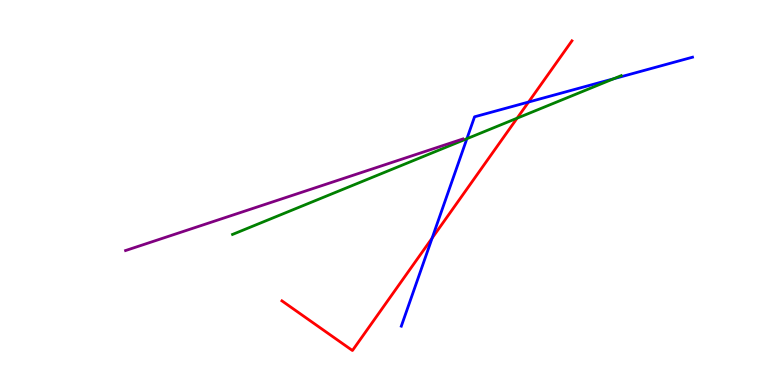[{'lines': ['blue', 'red'], 'intersections': [{'x': 5.58, 'y': 3.82}, {'x': 6.82, 'y': 7.35}]}, {'lines': ['green', 'red'], 'intersections': [{'x': 6.67, 'y': 6.93}]}, {'lines': ['purple', 'red'], 'intersections': []}, {'lines': ['blue', 'green'], 'intersections': [{'x': 6.02, 'y': 6.4}, {'x': 7.92, 'y': 7.95}]}, {'lines': ['blue', 'purple'], 'intersections': []}, {'lines': ['green', 'purple'], 'intersections': []}]